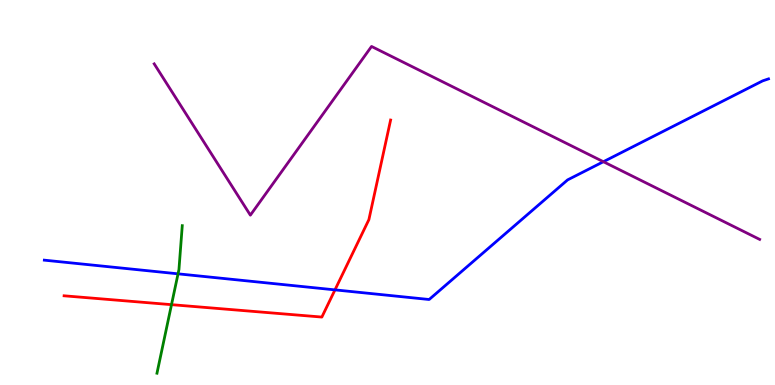[{'lines': ['blue', 'red'], 'intersections': [{'x': 4.32, 'y': 2.47}]}, {'lines': ['green', 'red'], 'intersections': [{'x': 2.21, 'y': 2.09}]}, {'lines': ['purple', 'red'], 'intersections': []}, {'lines': ['blue', 'green'], 'intersections': [{'x': 2.3, 'y': 2.89}]}, {'lines': ['blue', 'purple'], 'intersections': [{'x': 7.79, 'y': 5.8}]}, {'lines': ['green', 'purple'], 'intersections': []}]